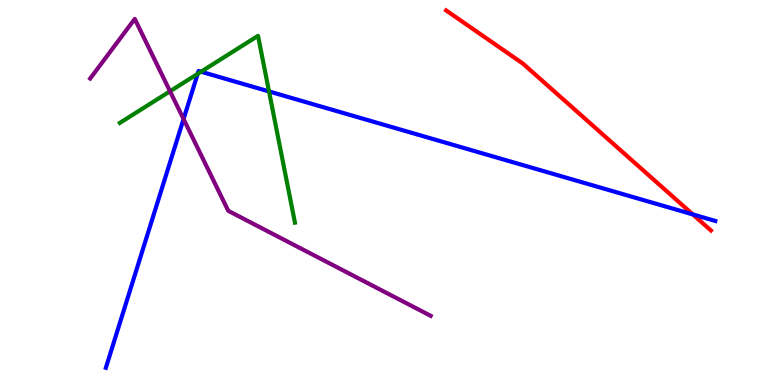[{'lines': ['blue', 'red'], 'intersections': [{'x': 8.94, 'y': 4.43}]}, {'lines': ['green', 'red'], 'intersections': []}, {'lines': ['purple', 'red'], 'intersections': []}, {'lines': ['blue', 'green'], 'intersections': [{'x': 2.55, 'y': 8.08}, {'x': 2.59, 'y': 8.14}, {'x': 3.47, 'y': 7.62}]}, {'lines': ['blue', 'purple'], 'intersections': [{'x': 2.37, 'y': 6.91}]}, {'lines': ['green', 'purple'], 'intersections': [{'x': 2.19, 'y': 7.63}]}]